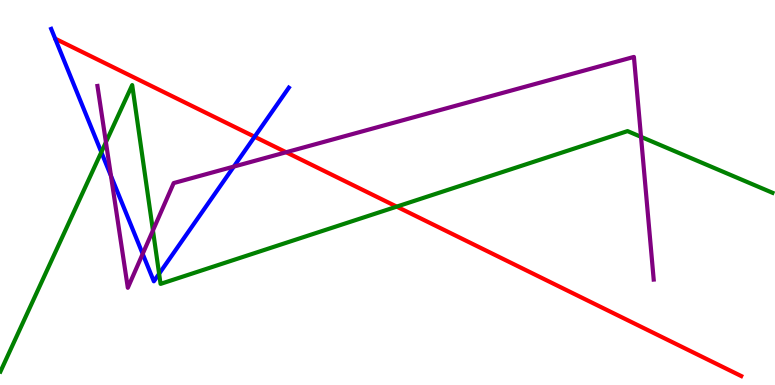[{'lines': ['blue', 'red'], 'intersections': [{'x': 3.29, 'y': 6.45}]}, {'lines': ['green', 'red'], 'intersections': [{'x': 5.12, 'y': 4.63}]}, {'lines': ['purple', 'red'], 'intersections': [{'x': 3.69, 'y': 6.05}]}, {'lines': ['blue', 'green'], 'intersections': [{'x': 1.31, 'y': 6.05}, {'x': 2.05, 'y': 2.89}]}, {'lines': ['blue', 'purple'], 'intersections': [{'x': 1.43, 'y': 5.43}, {'x': 1.84, 'y': 3.41}, {'x': 3.02, 'y': 5.67}]}, {'lines': ['green', 'purple'], 'intersections': [{'x': 1.37, 'y': 6.31}, {'x': 1.97, 'y': 4.01}, {'x': 8.27, 'y': 6.45}]}]